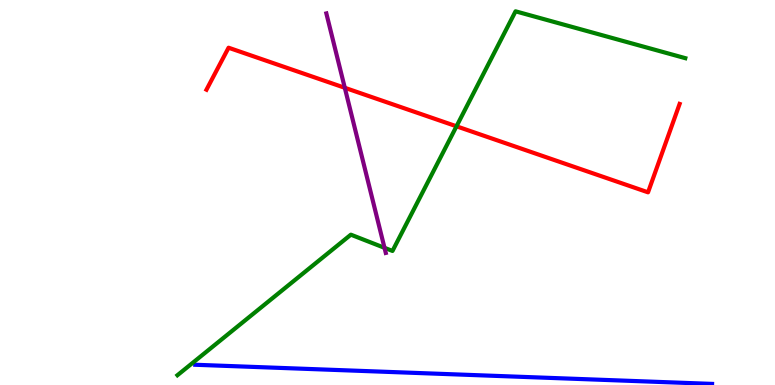[{'lines': ['blue', 'red'], 'intersections': []}, {'lines': ['green', 'red'], 'intersections': [{'x': 5.89, 'y': 6.72}]}, {'lines': ['purple', 'red'], 'intersections': [{'x': 4.45, 'y': 7.72}]}, {'lines': ['blue', 'green'], 'intersections': []}, {'lines': ['blue', 'purple'], 'intersections': []}, {'lines': ['green', 'purple'], 'intersections': [{'x': 4.96, 'y': 3.56}]}]